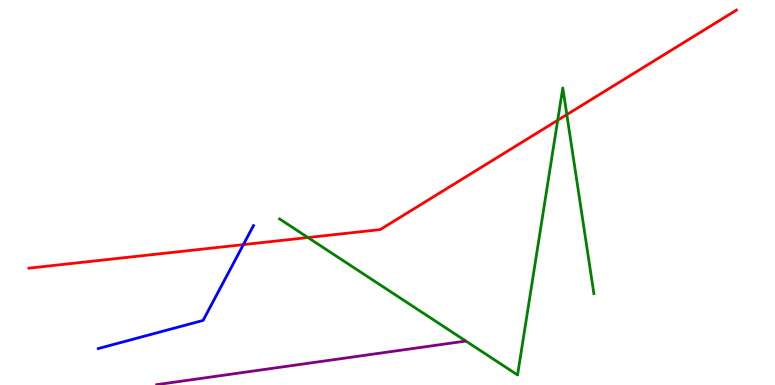[{'lines': ['blue', 'red'], 'intersections': [{'x': 3.14, 'y': 3.65}]}, {'lines': ['green', 'red'], 'intersections': [{'x': 3.97, 'y': 3.83}, {'x': 7.2, 'y': 6.88}, {'x': 7.31, 'y': 7.02}]}, {'lines': ['purple', 'red'], 'intersections': []}, {'lines': ['blue', 'green'], 'intersections': []}, {'lines': ['blue', 'purple'], 'intersections': []}, {'lines': ['green', 'purple'], 'intersections': []}]